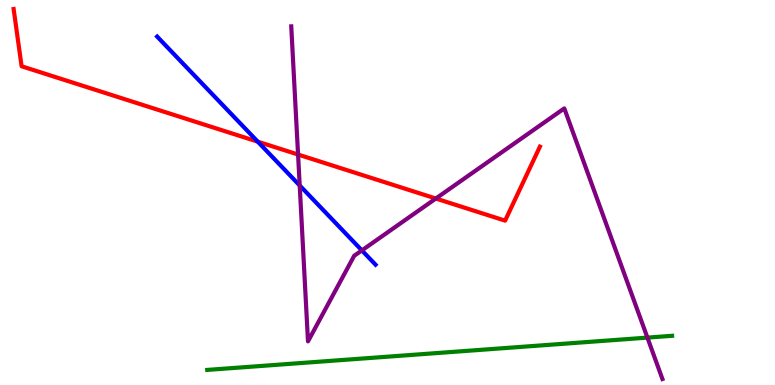[{'lines': ['blue', 'red'], 'intersections': [{'x': 3.33, 'y': 6.32}]}, {'lines': ['green', 'red'], 'intersections': []}, {'lines': ['purple', 'red'], 'intersections': [{'x': 3.85, 'y': 5.99}, {'x': 5.62, 'y': 4.84}]}, {'lines': ['blue', 'green'], 'intersections': []}, {'lines': ['blue', 'purple'], 'intersections': [{'x': 3.87, 'y': 5.18}, {'x': 4.67, 'y': 3.5}]}, {'lines': ['green', 'purple'], 'intersections': [{'x': 8.35, 'y': 1.23}]}]